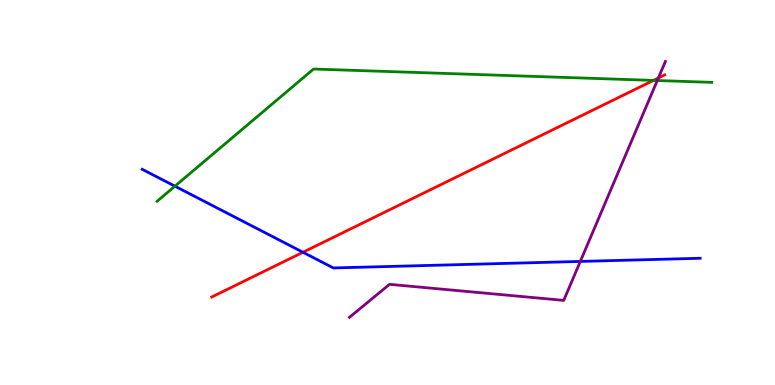[{'lines': ['blue', 'red'], 'intersections': [{'x': 3.91, 'y': 3.45}]}, {'lines': ['green', 'red'], 'intersections': [{'x': 8.43, 'y': 7.91}]}, {'lines': ['purple', 'red'], 'intersections': [{'x': 8.5, 'y': 7.97}]}, {'lines': ['blue', 'green'], 'intersections': [{'x': 2.26, 'y': 5.16}]}, {'lines': ['blue', 'purple'], 'intersections': [{'x': 7.49, 'y': 3.21}]}, {'lines': ['green', 'purple'], 'intersections': [{'x': 8.48, 'y': 7.91}]}]